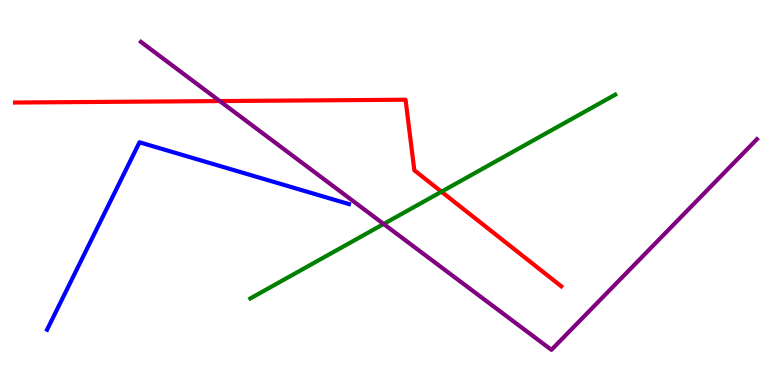[{'lines': ['blue', 'red'], 'intersections': []}, {'lines': ['green', 'red'], 'intersections': [{'x': 5.7, 'y': 5.02}]}, {'lines': ['purple', 'red'], 'intersections': [{'x': 2.84, 'y': 7.37}]}, {'lines': ['blue', 'green'], 'intersections': []}, {'lines': ['blue', 'purple'], 'intersections': []}, {'lines': ['green', 'purple'], 'intersections': [{'x': 4.95, 'y': 4.18}]}]